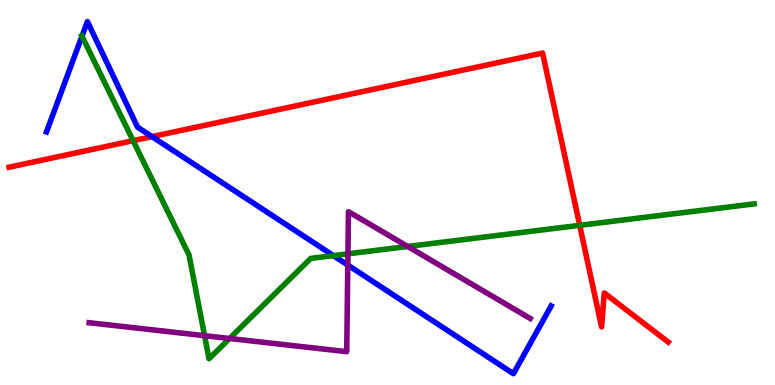[{'lines': ['blue', 'red'], 'intersections': [{'x': 1.96, 'y': 6.45}]}, {'lines': ['green', 'red'], 'intersections': [{'x': 1.72, 'y': 6.35}, {'x': 7.48, 'y': 4.15}]}, {'lines': ['purple', 'red'], 'intersections': []}, {'lines': ['blue', 'green'], 'intersections': [{'x': 1.06, 'y': 9.06}, {'x': 4.3, 'y': 3.36}]}, {'lines': ['blue', 'purple'], 'intersections': [{'x': 4.49, 'y': 3.12}]}, {'lines': ['green', 'purple'], 'intersections': [{'x': 2.64, 'y': 1.28}, {'x': 2.96, 'y': 1.21}, {'x': 4.49, 'y': 3.41}, {'x': 5.26, 'y': 3.6}]}]